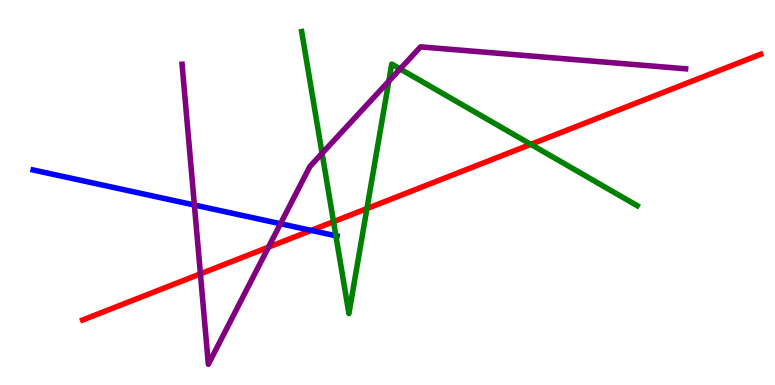[{'lines': ['blue', 'red'], 'intersections': [{'x': 4.02, 'y': 4.02}]}, {'lines': ['green', 'red'], 'intersections': [{'x': 4.3, 'y': 4.24}, {'x': 4.73, 'y': 4.58}, {'x': 6.85, 'y': 6.25}]}, {'lines': ['purple', 'red'], 'intersections': [{'x': 2.59, 'y': 2.89}, {'x': 3.46, 'y': 3.58}]}, {'lines': ['blue', 'green'], 'intersections': [{'x': 4.33, 'y': 3.88}]}, {'lines': ['blue', 'purple'], 'intersections': [{'x': 2.51, 'y': 4.67}, {'x': 3.62, 'y': 4.19}]}, {'lines': ['green', 'purple'], 'intersections': [{'x': 4.16, 'y': 6.02}, {'x': 5.02, 'y': 7.89}, {'x': 5.16, 'y': 8.21}]}]